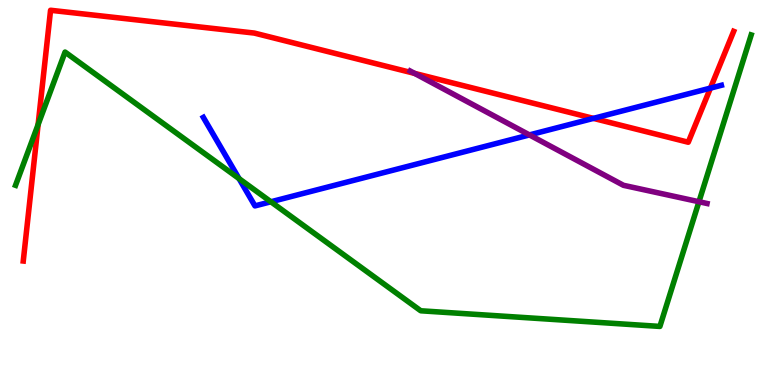[{'lines': ['blue', 'red'], 'intersections': [{'x': 7.66, 'y': 6.93}, {'x': 9.17, 'y': 7.71}]}, {'lines': ['green', 'red'], 'intersections': [{'x': 0.492, 'y': 6.76}]}, {'lines': ['purple', 'red'], 'intersections': [{'x': 5.35, 'y': 8.09}]}, {'lines': ['blue', 'green'], 'intersections': [{'x': 3.08, 'y': 5.36}, {'x': 3.5, 'y': 4.76}]}, {'lines': ['blue', 'purple'], 'intersections': [{'x': 6.83, 'y': 6.5}]}, {'lines': ['green', 'purple'], 'intersections': [{'x': 9.02, 'y': 4.76}]}]